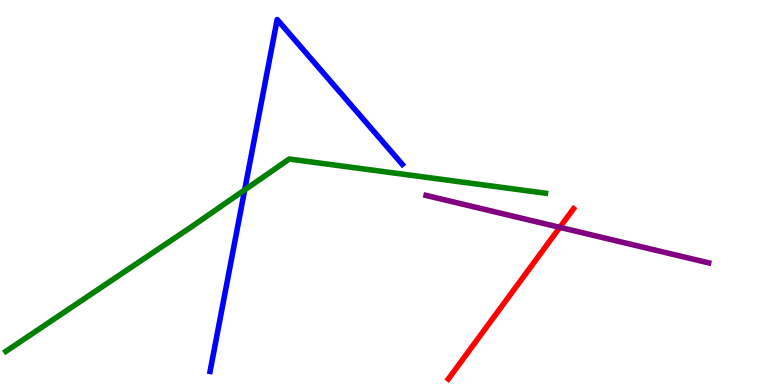[{'lines': ['blue', 'red'], 'intersections': []}, {'lines': ['green', 'red'], 'intersections': []}, {'lines': ['purple', 'red'], 'intersections': [{'x': 7.22, 'y': 4.09}]}, {'lines': ['blue', 'green'], 'intersections': [{'x': 3.16, 'y': 5.07}]}, {'lines': ['blue', 'purple'], 'intersections': []}, {'lines': ['green', 'purple'], 'intersections': []}]